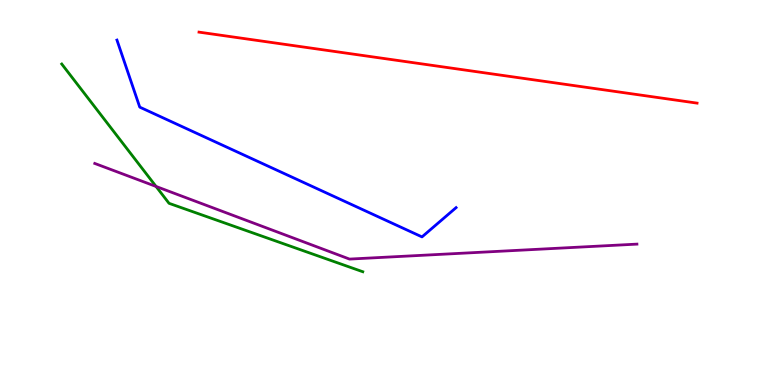[{'lines': ['blue', 'red'], 'intersections': []}, {'lines': ['green', 'red'], 'intersections': []}, {'lines': ['purple', 'red'], 'intersections': []}, {'lines': ['blue', 'green'], 'intersections': []}, {'lines': ['blue', 'purple'], 'intersections': []}, {'lines': ['green', 'purple'], 'intersections': [{'x': 2.01, 'y': 5.16}]}]